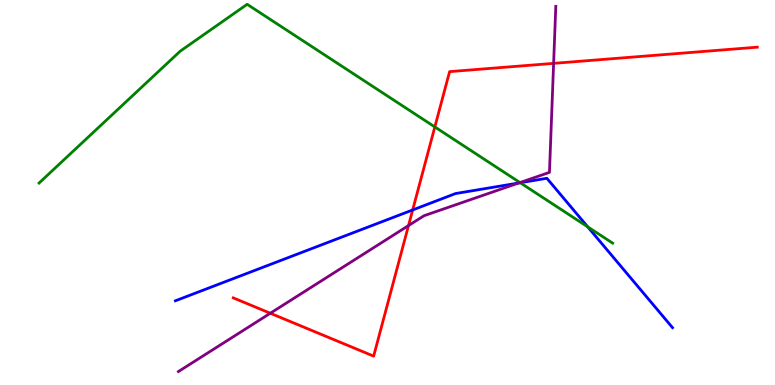[{'lines': ['blue', 'red'], 'intersections': [{'x': 5.32, 'y': 4.55}]}, {'lines': ['green', 'red'], 'intersections': [{'x': 5.61, 'y': 6.7}]}, {'lines': ['purple', 'red'], 'intersections': [{'x': 3.49, 'y': 1.86}, {'x': 5.27, 'y': 4.14}, {'x': 7.14, 'y': 8.35}]}, {'lines': ['blue', 'green'], 'intersections': [{'x': 6.71, 'y': 5.25}, {'x': 7.58, 'y': 4.11}]}, {'lines': ['blue', 'purple'], 'intersections': [{'x': 6.69, 'y': 5.25}]}, {'lines': ['green', 'purple'], 'intersections': [{'x': 6.71, 'y': 5.26}]}]